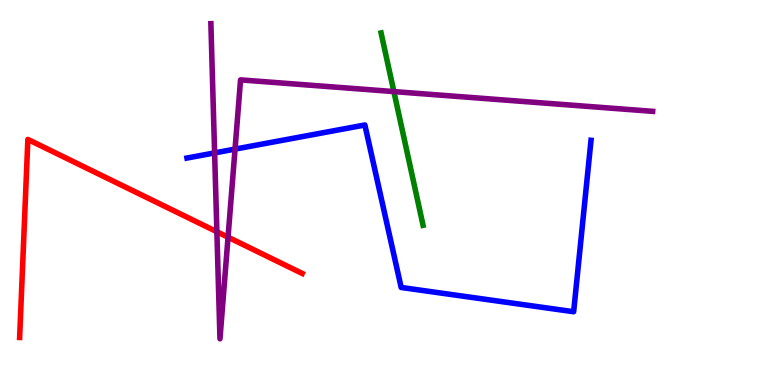[{'lines': ['blue', 'red'], 'intersections': []}, {'lines': ['green', 'red'], 'intersections': []}, {'lines': ['purple', 'red'], 'intersections': [{'x': 2.8, 'y': 3.98}, {'x': 2.94, 'y': 3.84}]}, {'lines': ['blue', 'green'], 'intersections': []}, {'lines': ['blue', 'purple'], 'intersections': [{'x': 2.77, 'y': 6.03}, {'x': 3.03, 'y': 6.13}]}, {'lines': ['green', 'purple'], 'intersections': [{'x': 5.08, 'y': 7.62}]}]